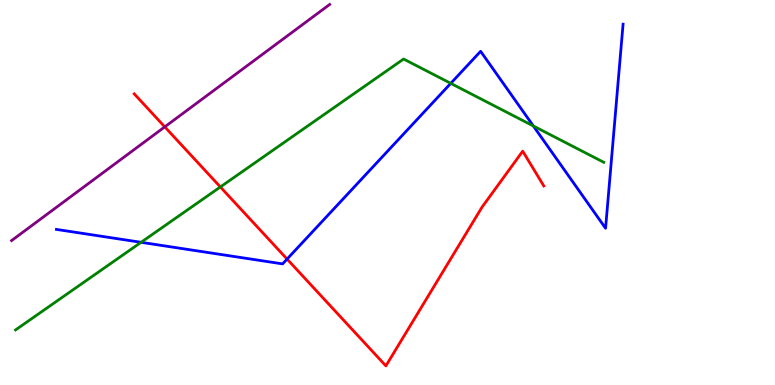[{'lines': ['blue', 'red'], 'intersections': [{'x': 3.7, 'y': 3.27}]}, {'lines': ['green', 'red'], 'intersections': [{'x': 2.84, 'y': 5.14}]}, {'lines': ['purple', 'red'], 'intersections': [{'x': 2.13, 'y': 6.7}]}, {'lines': ['blue', 'green'], 'intersections': [{'x': 1.82, 'y': 3.71}, {'x': 5.82, 'y': 7.83}, {'x': 6.88, 'y': 6.73}]}, {'lines': ['blue', 'purple'], 'intersections': []}, {'lines': ['green', 'purple'], 'intersections': []}]